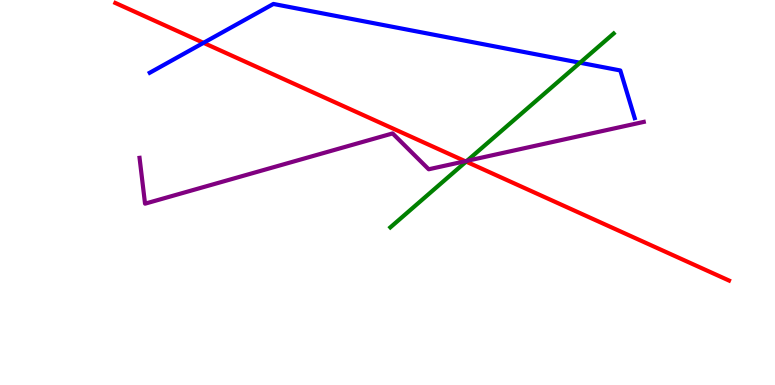[{'lines': ['blue', 'red'], 'intersections': [{'x': 2.63, 'y': 8.89}]}, {'lines': ['green', 'red'], 'intersections': [{'x': 6.01, 'y': 5.8}]}, {'lines': ['purple', 'red'], 'intersections': [{'x': 6.0, 'y': 5.81}]}, {'lines': ['blue', 'green'], 'intersections': [{'x': 7.48, 'y': 8.37}]}, {'lines': ['blue', 'purple'], 'intersections': []}, {'lines': ['green', 'purple'], 'intersections': [{'x': 6.03, 'y': 5.82}]}]